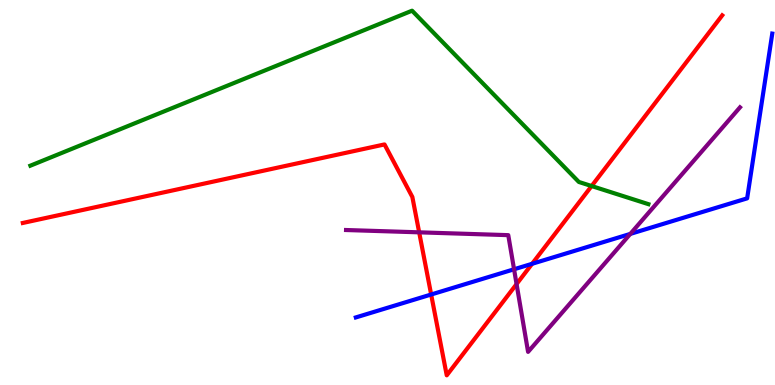[{'lines': ['blue', 'red'], 'intersections': [{'x': 5.56, 'y': 2.35}, {'x': 6.87, 'y': 3.15}]}, {'lines': ['green', 'red'], 'intersections': [{'x': 7.63, 'y': 5.17}]}, {'lines': ['purple', 'red'], 'intersections': [{'x': 5.41, 'y': 3.97}, {'x': 6.67, 'y': 2.62}]}, {'lines': ['blue', 'green'], 'intersections': []}, {'lines': ['blue', 'purple'], 'intersections': [{'x': 6.63, 'y': 3.01}, {'x': 8.13, 'y': 3.92}]}, {'lines': ['green', 'purple'], 'intersections': []}]